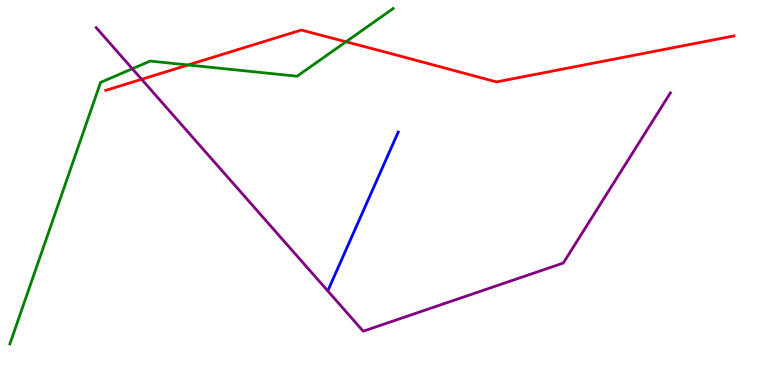[{'lines': ['blue', 'red'], 'intersections': []}, {'lines': ['green', 'red'], 'intersections': [{'x': 2.43, 'y': 8.31}, {'x': 4.46, 'y': 8.91}]}, {'lines': ['purple', 'red'], 'intersections': [{'x': 1.83, 'y': 7.94}]}, {'lines': ['blue', 'green'], 'intersections': []}, {'lines': ['blue', 'purple'], 'intersections': []}, {'lines': ['green', 'purple'], 'intersections': [{'x': 1.71, 'y': 8.21}]}]